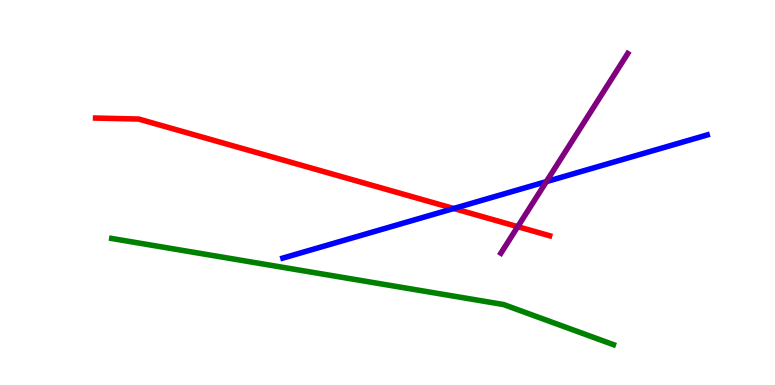[{'lines': ['blue', 'red'], 'intersections': [{'x': 5.85, 'y': 4.58}]}, {'lines': ['green', 'red'], 'intersections': []}, {'lines': ['purple', 'red'], 'intersections': [{'x': 6.68, 'y': 4.11}]}, {'lines': ['blue', 'green'], 'intersections': []}, {'lines': ['blue', 'purple'], 'intersections': [{'x': 7.05, 'y': 5.28}]}, {'lines': ['green', 'purple'], 'intersections': []}]